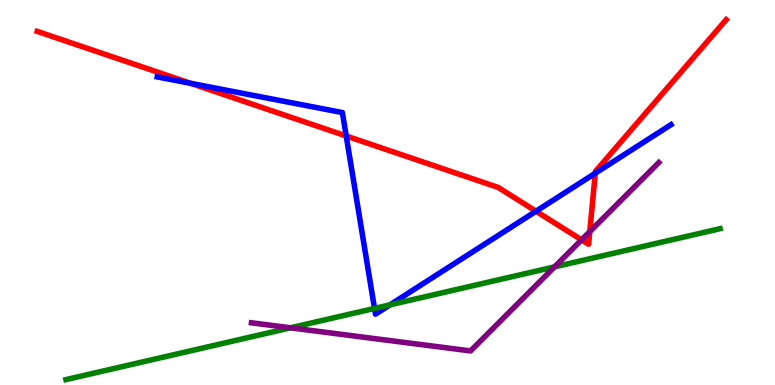[{'lines': ['blue', 'red'], 'intersections': [{'x': 2.46, 'y': 7.84}, {'x': 4.47, 'y': 6.47}, {'x': 6.92, 'y': 4.51}, {'x': 7.68, 'y': 5.5}]}, {'lines': ['green', 'red'], 'intersections': []}, {'lines': ['purple', 'red'], 'intersections': [{'x': 7.5, 'y': 3.77}, {'x': 7.61, 'y': 3.98}]}, {'lines': ['blue', 'green'], 'intersections': [{'x': 4.83, 'y': 1.99}, {'x': 5.03, 'y': 2.08}]}, {'lines': ['blue', 'purple'], 'intersections': []}, {'lines': ['green', 'purple'], 'intersections': [{'x': 3.75, 'y': 1.49}, {'x': 7.16, 'y': 3.07}]}]